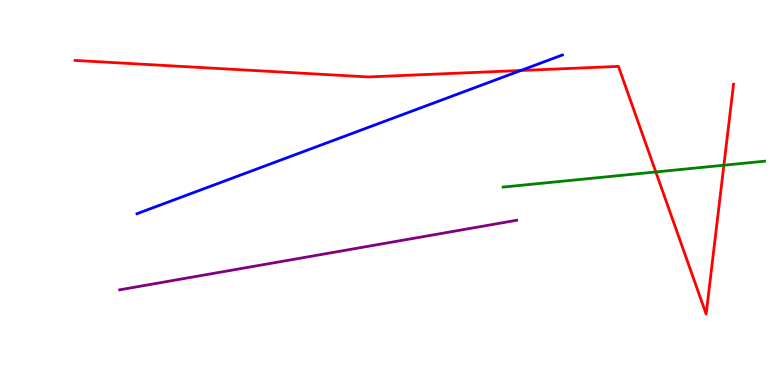[{'lines': ['blue', 'red'], 'intersections': [{'x': 6.72, 'y': 8.17}]}, {'lines': ['green', 'red'], 'intersections': [{'x': 8.46, 'y': 5.53}, {'x': 9.34, 'y': 5.71}]}, {'lines': ['purple', 'red'], 'intersections': []}, {'lines': ['blue', 'green'], 'intersections': []}, {'lines': ['blue', 'purple'], 'intersections': []}, {'lines': ['green', 'purple'], 'intersections': []}]